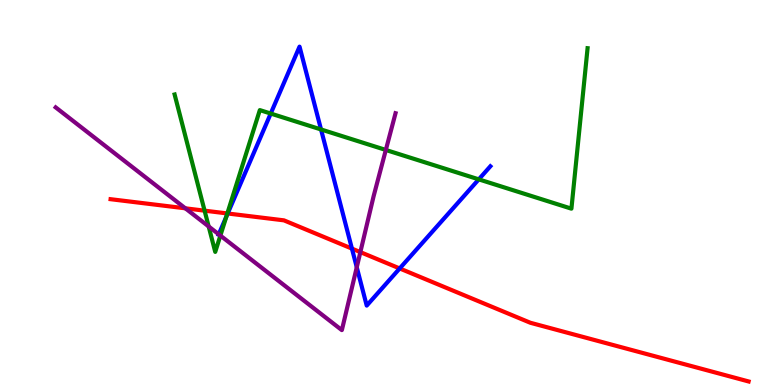[{'lines': ['blue', 'red'], 'intersections': [{'x': 2.94, 'y': 4.45}, {'x': 4.54, 'y': 3.54}, {'x': 5.16, 'y': 3.03}]}, {'lines': ['green', 'red'], 'intersections': [{'x': 2.64, 'y': 4.53}, {'x': 2.93, 'y': 4.46}]}, {'lines': ['purple', 'red'], 'intersections': [{'x': 2.39, 'y': 4.59}, {'x': 4.65, 'y': 3.45}]}, {'lines': ['blue', 'green'], 'intersections': [{'x': 2.92, 'y': 4.37}, {'x': 3.49, 'y': 7.05}, {'x': 4.14, 'y': 6.64}, {'x': 6.18, 'y': 5.34}]}, {'lines': ['blue', 'purple'], 'intersections': [{'x': 2.82, 'y': 3.91}, {'x': 4.6, 'y': 3.06}]}, {'lines': ['green', 'purple'], 'intersections': [{'x': 2.69, 'y': 4.12}, {'x': 2.84, 'y': 3.88}, {'x': 4.98, 'y': 6.1}]}]